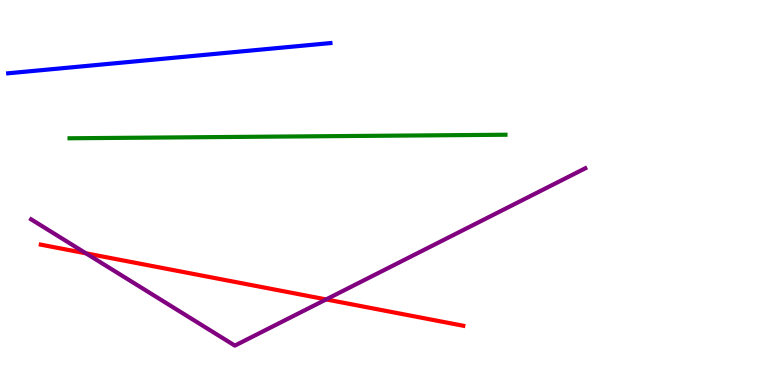[{'lines': ['blue', 'red'], 'intersections': []}, {'lines': ['green', 'red'], 'intersections': []}, {'lines': ['purple', 'red'], 'intersections': [{'x': 1.11, 'y': 3.42}, {'x': 4.21, 'y': 2.22}]}, {'lines': ['blue', 'green'], 'intersections': []}, {'lines': ['blue', 'purple'], 'intersections': []}, {'lines': ['green', 'purple'], 'intersections': []}]